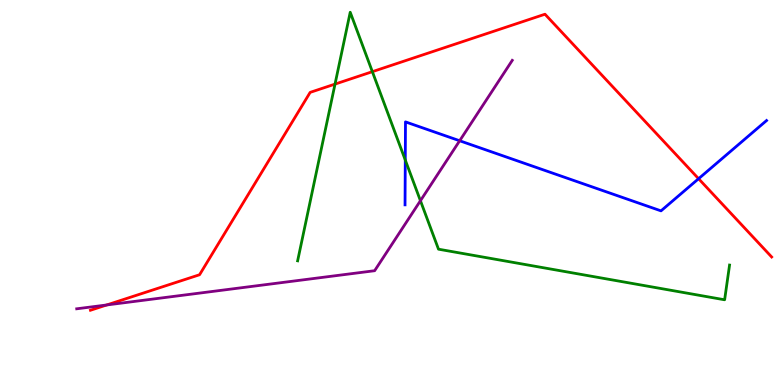[{'lines': ['blue', 'red'], 'intersections': [{'x': 9.01, 'y': 5.36}]}, {'lines': ['green', 'red'], 'intersections': [{'x': 4.32, 'y': 7.82}, {'x': 4.8, 'y': 8.14}]}, {'lines': ['purple', 'red'], 'intersections': [{'x': 1.38, 'y': 2.08}]}, {'lines': ['blue', 'green'], 'intersections': [{'x': 5.23, 'y': 5.84}]}, {'lines': ['blue', 'purple'], 'intersections': [{'x': 5.93, 'y': 6.34}]}, {'lines': ['green', 'purple'], 'intersections': [{'x': 5.43, 'y': 4.79}]}]